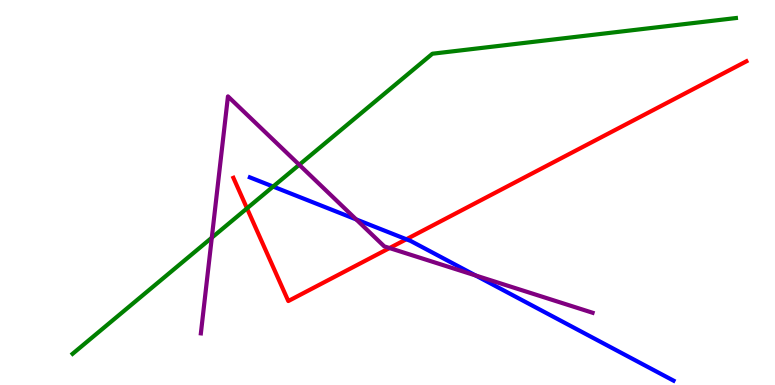[{'lines': ['blue', 'red'], 'intersections': [{'x': 5.24, 'y': 3.79}]}, {'lines': ['green', 'red'], 'intersections': [{'x': 3.19, 'y': 4.59}]}, {'lines': ['purple', 'red'], 'intersections': [{'x': 5.03, 'y': 3.56}]}, {'lines': ['blue', 'green'], 'intersections': [{'x': 3.52, 'y': 5.15}]}, {'lines': ['blue', 'purple'], 'intersections': [{'x': 4.6, 'y': 4.3}, {'x': 6.14, 'y': 2.84}]}, {'lines': ['green', 'purple'], 'intersections': [{'x': 2.73, 'y': 3.83}, {'x': 3.86, 'y': 5.72}]}]